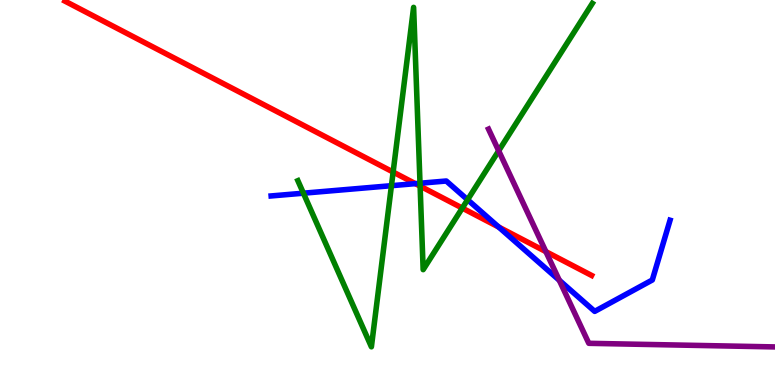[{'lines': ['blue', 'red'], 'intersections': [{'x': 5.36, 'y': 5.23}, {'x': 6.43, 'y': 4.1}]}, {'lines': ['green', 'red'], 'intersections': [{'x': 5.07, 'y': 5.53}, {'x': 5.42, 'y': 5.17}, {'x': 5.96, 'y': 4.6}]}, {'lines': ['purple', 'red'], 'intersections': [{'x': 7.04, 'y': 3.46}]}, {'lines': ['blue', 'green'], 'intersections': [{'x': 3.92, 'y': 4.98}, {'x': 5.05, 'y': 5.18}, {'x': 5.42, 'y': 5.24}, {'x': 6.03, 'y': 4.81}]}, {'lines': ['blue', 'purple'], 'intersections': [{'x': 7.22, 'y': 2.72}]}, {'lines': ['green', 'purple'], 'intersections': [{'x': 6.43, 'y': 6.08}]}]